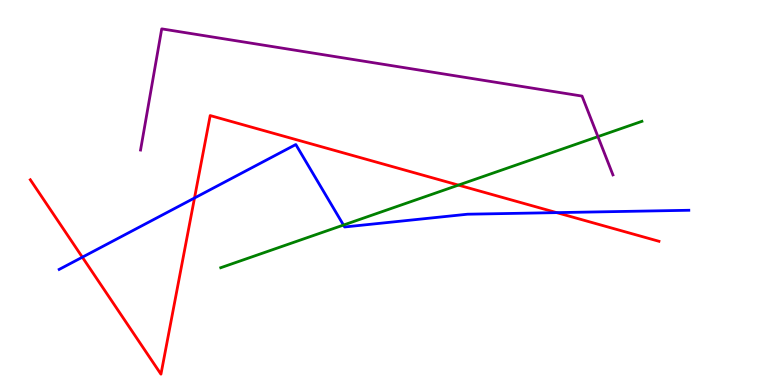[{'lines': ['blue', 'red'], 'intersections': [{'x': 1.06, 'y': 3.32}, {'x': 2.51, 'y': 4.86}, {'x': 7.18, 'y': 4.48}]}, {'lines': ['green', 'red'], 'intersections': [{'x': 5.92, 'y': 5.19}]}, {'lines': ['purple', 'red'], 'intersections': []}, {'lines': ['blue', 'green'], 'intersections': [{'x': 4.43, 'y': 4.15}]}, {'lines': ['blue', 'purple'], 'intersections': []}, {'lines': ['green', 'purple'], 'intersections': [{'x': 7.72, 'y': 6.45}]}]